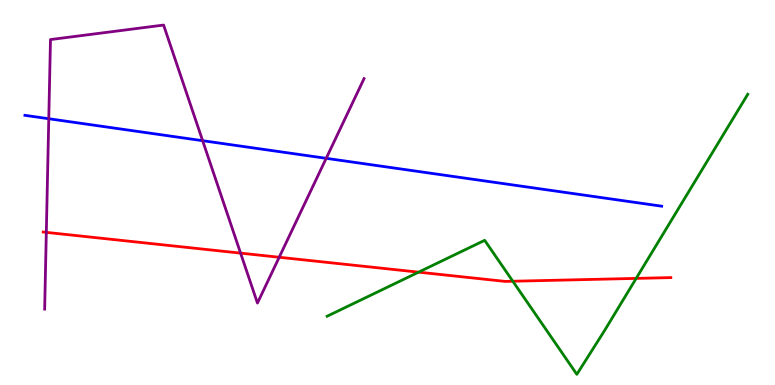[{'lines': ['blue', 'red'], 'intersections': []}, {'lines': ['green', 'red'], 'intersections': [{'x': 5.4, 'y': 2.93}, {'x': 6.62, 'y': 2.7}, {'x': 8.21, 'y': 2.77}]}, {'lines': ['purple', 'red'], 'intersections': [{'x': 0.598, 'y': 3.96}, {'x': 3.1, 'y': 3.43}, {'x': 3.6, 'y': 3.32}]}, {'lines': ['blue', 'green'], 'intersections': []}, {'lines': ['blue', 'purple'], 'intersections': [{'x': 0.629, 'y': 6.92}, {'x': 2.61, 'y': 6.35}, {'x': 4.21, 'y': 5.89}]}, {'lines': ['green', 'purple'], 'intersections': []}]